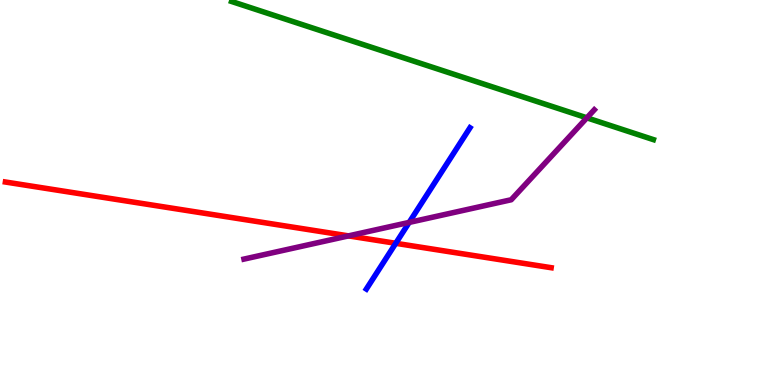[{'lines': ['blue', 'red'], 'intersections': [{'x': 5.11, 'y': 3.68}]}, {'lines': ['green', 'red'], 'intersections': []}, {'lines': ['purple', 'red'], 'intersections': [{'x': 4.5, 'y': 3.87}]}, {'lines': ['blue', 'green'], 'intersections': []}, {'lines': ['blue', 'purple'], 'intersections': [{'x': 5.28, 'y': 4.22}]}, {'lines': ['green', 'purple'], 'intersections': [{'x': 7.57, 'y': 6.94}]}]